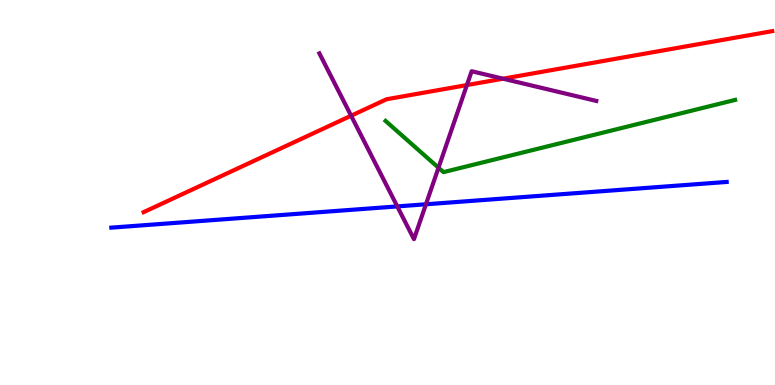[{'lines': ['blue', 'red'], 'intersections': []}, {'lines': ['green', 'red'], 'intersections': []}, {'lines': ['purple', 'red'], 'intersections': [{'x': 4.53, 'y': 6.99}, {'x': 6.02, 'y': 7.79}, {'x': 6.49, 'y': 7.96}]}, {'lines': ['blue', 'green'], 'intersections': []}, {'lines': ['blue', 'purple'], 'intersections': [{'x': 5.13, 'y': 4.64}, {'x': 5.5, 'y': 4.69}]}, {'lines': ['green', 'purple'], 'intersections': [{'x': 5.66, 'y': 5.64}]}]